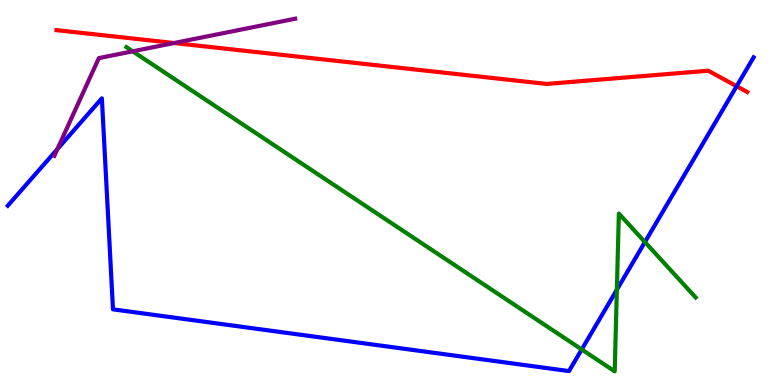[{'lines': ['blue', 'red'], 'intersections': [{'x': 9.5, 'y': 7.76}]}, {'lines': ['green', 'red'], 'intersections': []}, {'lines': ['purple', 'red'], 'intersections': [{'x': 2.25, 'y': 8.88}]}, {'lines': ['blue', 'green'], 'intersections': [{'x': 7.51, 'y': 0.923}, {'x': 7.96, 'y': 2.47}, {'x': 8.32, 'y': 3.71}]}, {'lines': ['blue', 'purple'], 'intersections': [{'x': 0.74, 'y': 6.13}]}, {'lines': ['green', 'purple'], 'intersections': [{'x': 1.71, 'y': 8.67}]}]